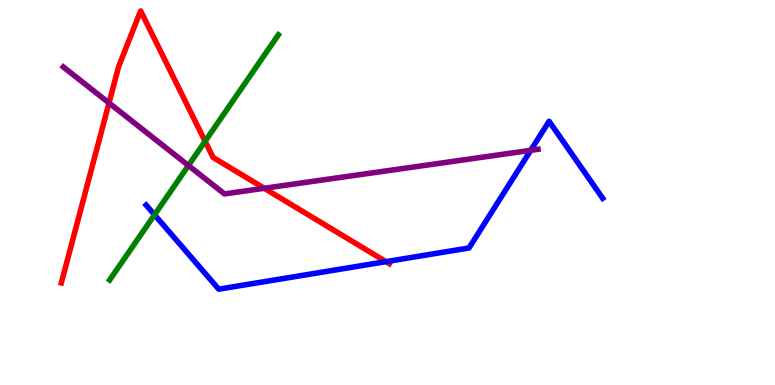[{'lines': ['blue', 'red'], 'intersections': [{'x': 4.98, 'y': 3.2}]}, {'lines': ['green', 'red'], 'intersections': [{'x': 2.65, 'y': 6.33}]}, {'lines': ['purple', 'red'], 'intersections': [{'x': 1.41, 'y': 7.33}, {'x': 3.41, 'y': 5.11}]}, {'lines': ['blue', 'green'], 'intersections': [{'x': 1.99, 'y': 4.42}]}, {'lines': ['blue', 'purple'], 'intersections': [{'x': 6.85, 'y': 6.1}]}, {'lines': ['green', 'purple'], 'intersections': [{'x': 2.43, 'y': 5.7}]}]